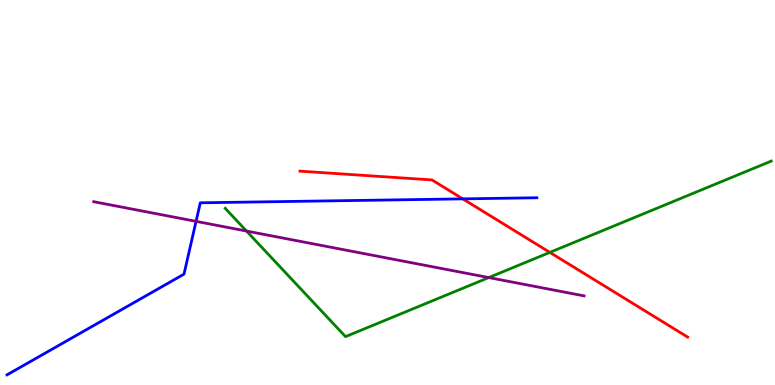[{'lines': ['blue', 'red'], 'intersections': [{'x': 5.97, 'y': 4.83}]}, {'lines': ['green', 'red'], 'intersections': [{'x': 7.09, 'y': 3.44}]}, {'lines': ['purple', 'red'], 'intersections': []}, {'lines': ['blue', 'green'], 'intersections': []}, {'lines': ['blue', 'purple'], 'intersections': [{'x': 2.53, 'y': 4.25}]}, {'lines': ['green', 'purple'], 'intersections': [{'x': 3.18, 'y': 4.0}, {'x': 6.31, 'y': 2.79}]}]